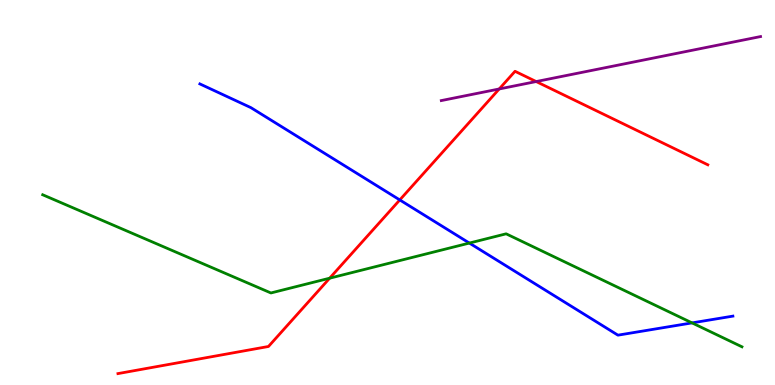[{'lines': ['blue', 'red'], 'intersections': [{'x': 5.16, 'y': 4.81}]}, {'lines': ['green', 'red'], 'intersections': [{'x': 4.25, 'y': 2.77}]}, {'lines': ['purple', 'red'], 'intersections': [{'x': 6.44, 'y': 7.69}, {'x': 6.92, 'y': 7.88}]}, {'lines': ['blue', 'green'], 'intersections': [{'x': 6.06, 'y': 3.69}, {'x': 8.93, 'y': 1.61}]}, {'lines': ['blue', 'purple'], 'intersections': []}, {'lines': ['green', 'purple'], 'intersections': []}]